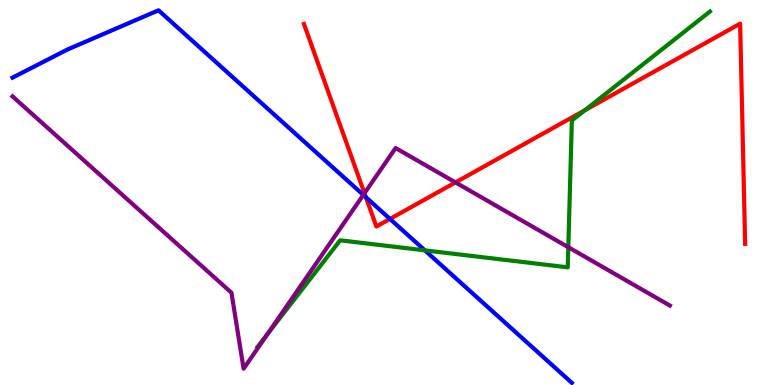[{'lines': ['blue', 'red'], 'intersections': [{'x': 4.72, 'y': 4.88}, {'x': 5.03, 'y': 4.31}]}, {'lines': ['green', 'red'], 'intersections': [{'x': 7.54, 'y': 7.13}]}, {'lines': ['purple', 'red'], 'intersections': [{'x': 4.7, 'y': 4.98}, {'x': 5.88, 'y': 5.26}]}, {'lines': ['blue', 'green'], 'intersections': [{'x': 5.48, 'y': 3.5}]}, {'lines': ['blue', 'purple'], 'intersections': [{'x': 4.69, 'y': 4.94}]}, {'lines': ['green', 'purple'], 'intersections': [{'x': 3.45, 'y': 1.33}, {'x': 7.33, 'y': 3.58}]}]